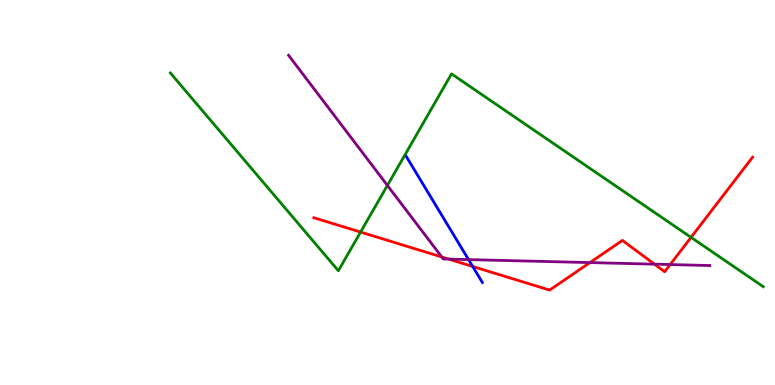[{'lines': ['blue', 'red'], 'intersections': [{'x': 6.1, 'y': 3.08}]}, {'lines': ['green', 'red'], 'intersections': [{'x': 4.65, 'y': 3.97}, {'x': 8.92, 'y': 3.83}]}, {'lines': ['purple', 'red'], 'intersections': [{'x': 5.7, 'y': 3.33}, {'x': 5.79, 'y': 3.27}, {'x': 7.61, 'y': 3.18}, {'x': 8.44, 'y': 3.14}, {'x': 8.65, 'y': 3.13}]}, {'lines': ['blue', 'green'], 'intersections': []}, {'lines': ['blue', 'purple'], 'intersections': [{'x': 6.05, 'y': 3.26}]}, {'lines': ['green', 'purple'], 'intersections': [{'x': 5.0, 'y': 5.18}]}]